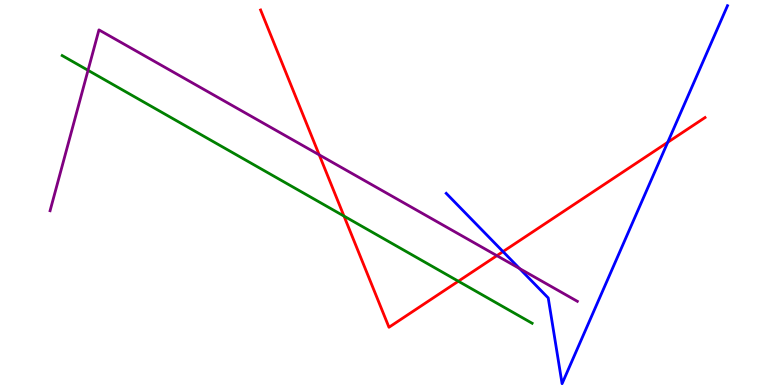[{'lines': ['blue', 'red'], 'intersections': [{'x': 6.49, 'y': 3.47}, {'x': 8.62, 'y': 6.3}]}, {'lines': ['green', 'red'], 'intersections': [{'x': 4.44, 'y': 4.39}, {'x': 5.91, 'y': 2.7}]}, {'lines': ['purple', 'red'], 'intersections': [{'x': 4.12, 'y': 5.98}, {'x': 6.41, 'y': 3.36}]}, {'lines': ['blue', 'green'], 'intersections': []}, {'lines': ['blue', 'purple'], 'intersections': [{'x': 6.7, 'y': 3.03}]}, {'lines': ['green', 'purple'], 'intersections': [{'x': 1.14, 'y': 8.17}]}]